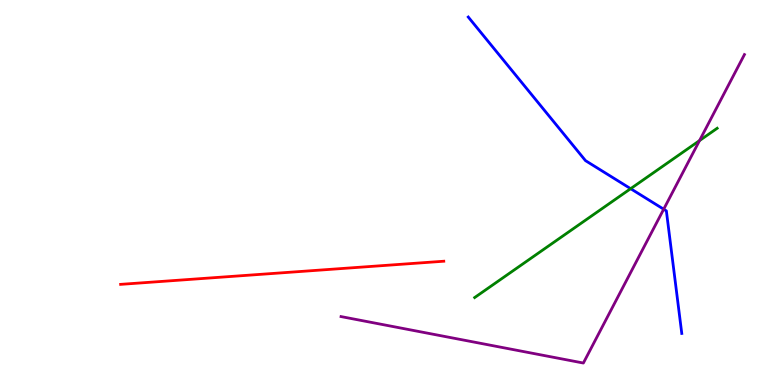[{'lines': ['blue', 'red'], 'intersections': []}, {'lines': ['green', 'red'], 'intersections': []}, {'lines': ['purple', 'red'], 'intersections': []}, {'lines': ['blue', 'green'], 'intersections': [{'x': 8.14, 'y': 5.1}]}, {'lines': ['blue', 'purple'], 'intersections': [{'x': 8.56, 'y': 4.57}]}, {'lines': ['green', 'purple'], 'intersections': [{'x': 9.03, 'y': 6.35}]}]